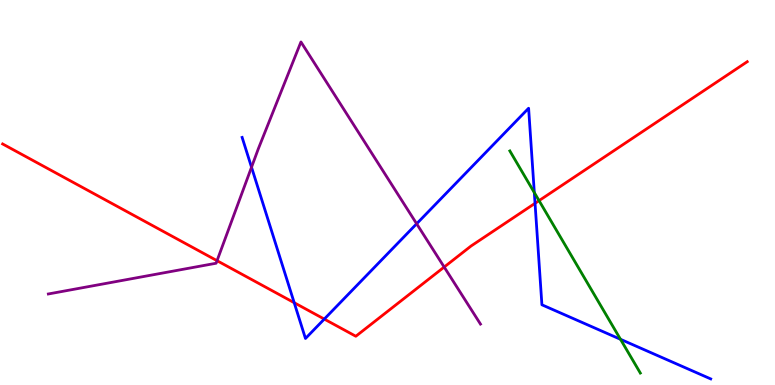[{'lines': ['blue', 'red'], 'intersections': [{'x': 3.8, 'y': 2.14}, {'x': 4.18, 'y': 1.71}, {'x': 6.9, 'y': 4.72}]}, {'lines': ['green', 'red'], 'intersections': [{'x': 6.96, 'y': 4.79}]}, {'lines': ['purple', 'red'], 'intersections': [{'x': 2.8, 'y': 3.23}, {'x': 5.73, 'y': 3.06}]}, {'lines': ['blue', 'green'], 'intersections': [{'x': 6.89, 'y': 5.0}, {'x': 8.01, 'y': 1.19}]}, {'lines': ['blue', 'purple'], 'intersections': [{'x': 3.25, 'y': 5.66}, {'x': 5.38, 'y': 4.19}]}, {'lines': ['green', 'purple'], 'intersections': []}]